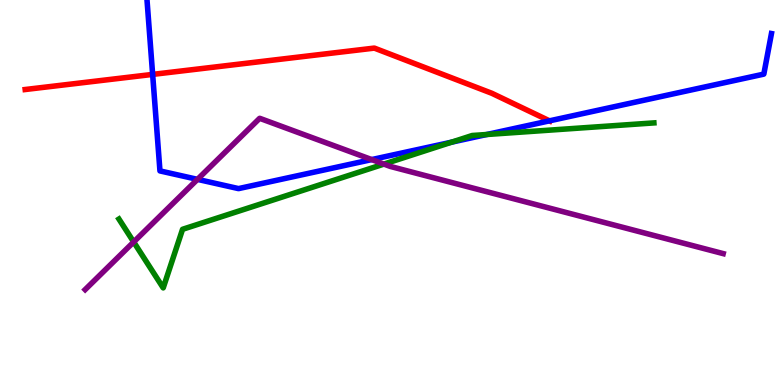[{'lines': ['blue', 'red'], 'intersections': [{'x': 1.97, 'y': 8.07}, {'x': 7.09, 'y': 6.86}]}, {'lines': ['green', 'red'], 'intersections': []}, {'lines': ['purple', 'red'], 'intersections': []}, {'lines': ['blue', 'green'], 'intersections': [{'x': 5.83, 'y': 6.31}, {'x': 6.28, 'y': 6.51}]}, {'lines': ['blue', 'purple'], 'intersections': [{'x': 2.55, 'y': 5.34}, {'x': 4.8, 'y': 5.85}]}, {'lines': ['green', 'purple'], 'intersections': [{'x': 1.72, 'y': 3.71}, {'x': 4.95, 'y': 5.74}]}]